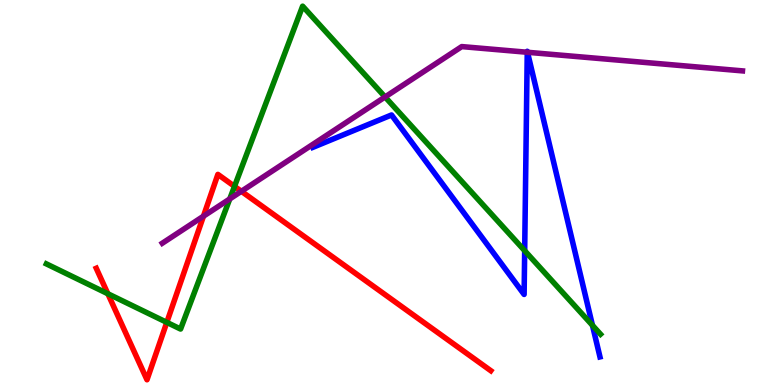[{'lines': ['blue', 'red'], 'intersections': []}, {'lines': ['green', 'red'], 'intersections': [{'x': 1.39, 'y': 2.37}, {'x': 2.15, 'y': 1.63}, {'x': 3.03, 'y': 5.16}]}, {'lines': ['purple', 'red'], 'intersections': [{'x': 2.63, 'y': 4.38}, {'x': 3.11, 'y': 5.03}]}, {'lines': ['blue', 'green'], 'intersections': [{'x': 6.77, 'y': 3.49}, {'x': 7.64, 'y': 1.55}]}, {'lines': ['blue', 'purple'], 'intersections': [{'x': 6.8, 'y': 8.64}, {'x': 6.81, 'y': 8.64}]}, {'lines': ['green', 'purple'], 'intersections': [{'x': 2.96, 'y': 4.83}, {'x': 4.97, 'y': 7.48}]}]